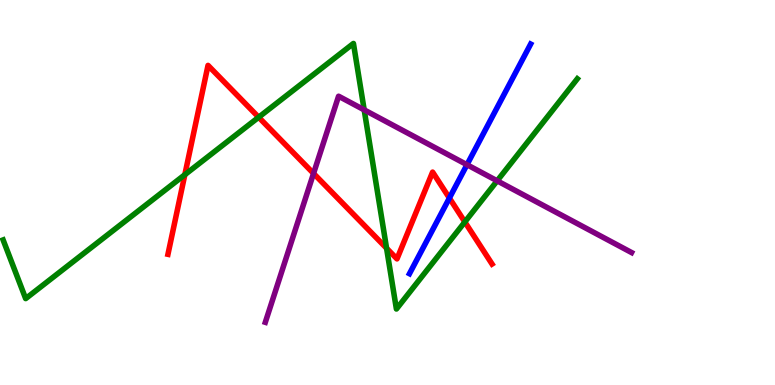[{'lines': ['blue', 'red'], 'intersections': [{'x': 5.8, 'y': 4.86}]}, {'lines': ['green', 'red'], 'intersections': [{'x': 2.38, 'y': 5.46}, {'x': 3.34, 'y': 6.95}, {'x': 4.99, 'y': 3.55}, {'x': 6.0, 'y': 4.24}]}, {'lines': ['purple', 'red'], 'intersections': [{'x': 4.05, 'y': 5.49}]}, {'lines': ['blue', 'green'], 'intersections': []}, {'lines': ['blue', 'purple'], 'intersections': [{'x': 6.03, 'y': 5.72}]}, {'lines': ['green', 'purple'], 'intersections': [{'x': 4.7, 'y': 7.15}, {'x': 6.41, 'y': 5.3}]}]